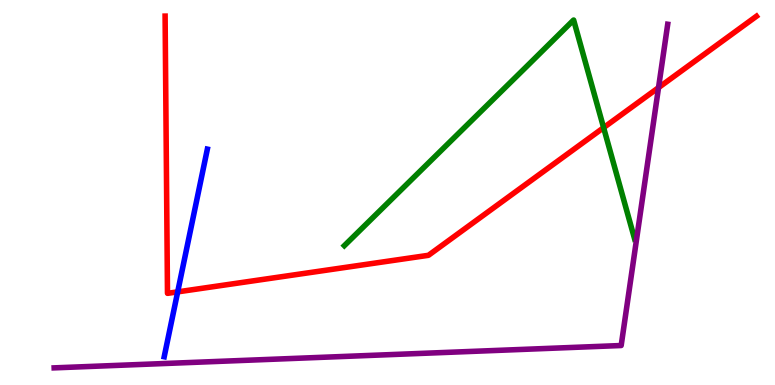[{'lines': ['blue', 'red'], 'intersections': [{'x': 2.29, 'y': 2.42}]}, {'lines': ['green', 'red'], 'intersections': [{'x': 7.79, 'y': 6.68}]}, {'lines': ['purple', 'red'], 'intersections': [{'x': 8.5, 'y': 7.72}]}, {'lines': ['blue', 'green'], 'intersections': []}, {'lines': ['blue', 'purple'], 'intersections': []}, {'lines': ['green', 'purple'], 'intersections': []}]